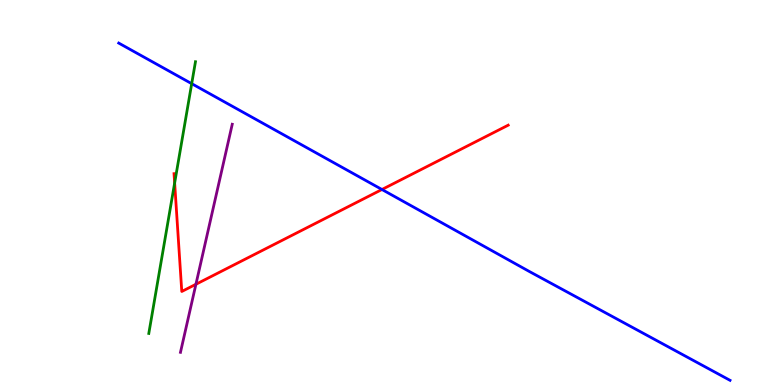[{'lines': ['blue', 'red'], 'intersections': [{'x': 4.93, 'y': 5.08}]}, {'lines': ['green', 'red'], 'intersections': [{'x': 2.25, 'y': 5.25}]}, {'lines': ['purple', 'red'], 'intersections': [{'x': 2.53, 'y': 2.62}]}, {'lines': ['blue', 'green'], 'intersections': [{'x': 2.47, 'y': 7.83}]}, {'lines': ['blue', 'purple'], 'intersections': []}, {'lines': ['green', 'purple'], 'intersections': []}]